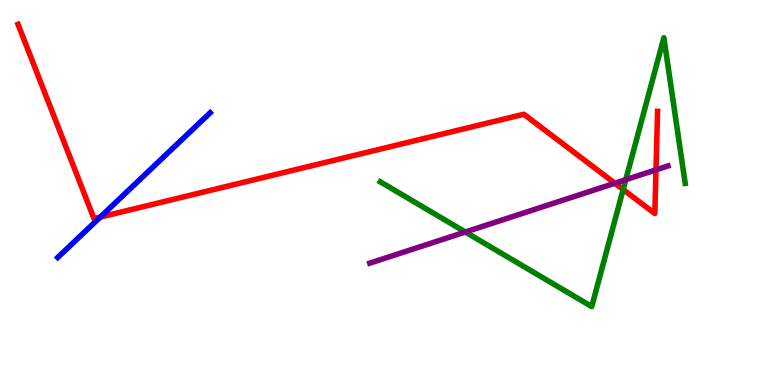[{'lines': ['blue', 'red'], 'intersections': [{'x': 1.29, 'y': 4.36}]}, {'lines': ['green', 'red'], 'intersections': [{'x': 8.04, 'y': 5.08}]}, {'lines': ['purple', 'red'], 'intersections': [{'x': 7.93, 'y': 5.24}, {'x': 8.46, 'y': 5.59}]}, {'lines': ['blue', 'green'], 'intersections': []}, {'lines': ['blue', 'purple'], 'intersections': []}, {'lines': ['green', 'purple'], 'intersections': [{'x': 6.0, 'y': 3.97}, {'x': 8.07, 'y': 5.33}]}]